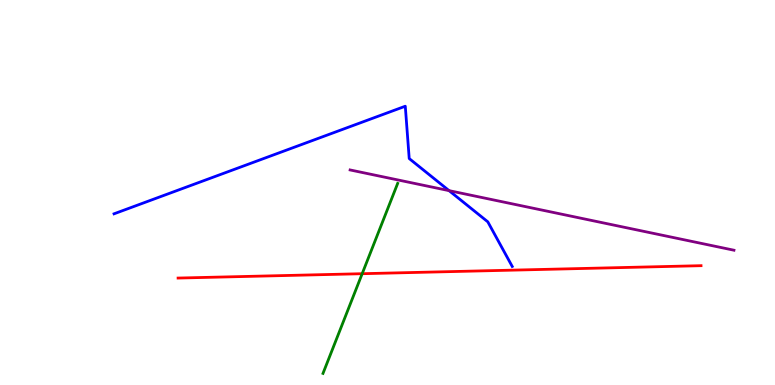[{'lines': ['blue', 'red'], 'intersections': []}, {'lines': ['green', 'red'], 'intersections': [{'x': 4.67, 'y': 2.89}]}, {'lines': ['purple', 'red'], 'intersections': []}, {'lines': ['blue', 'green'], 'intersections': []}, {'lines': ['blue', 'purple'], 'intersections': [{'x': 5.79, 'y': 5.05}]}, {'lines': ['green', 'purple'], 'intersections': []}]